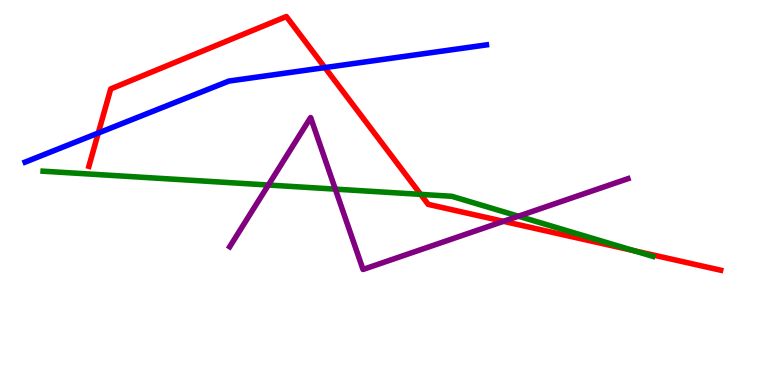[{'lines': ['blue', 'red'], 'intersections': [{'x': 1.27, 'y': 6.54}, {'x': 4.19, 'y': 8.24}]}, {'lines': ['green', 'red'], 'intersections': [{'x': 5.43, 'y': 4.95}, {'x': 8.18, 'y': 3.49}]}, {'lines': ['purple', 'red'], 'intersections': [{'x': 6.5, 'y': 4.25}]}, {'lines': ['blue', 'green'], 'intersections': []}, {'lines': ['blue', 'purple'], 'intersections': []}, {'lines': ['green', 'purple'], 'intersections': [{'x': 3.46, 'y': 5.19}, {'x': 4.33, 'y': 5.09}, {'x': 6.69, 'y': 4.38}]}]